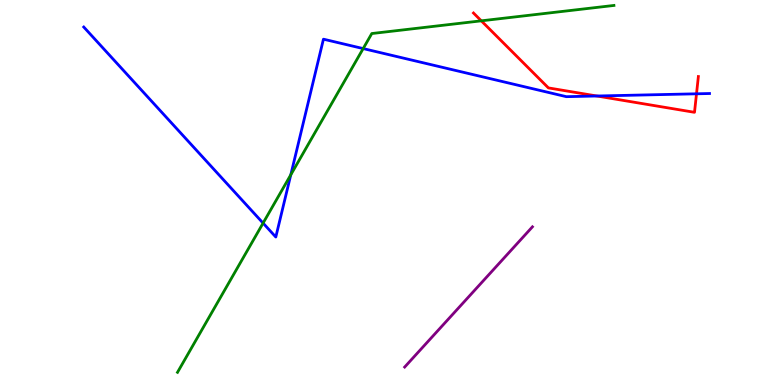[{'lines': ['blue', 'red'], 'intersections': [{'x': 7.7, 'y': 7.51}, {'x': 8.99, 'y': 7.56}]}, {'lines': ['green', 'red'], 'intersections': [{'x': 6.21, 'y': 9.46}]}, {'lines': ['purple', 'red'], 'intersections': []}, {'lines': ['blue', 'green'], 'intersections': [{'x': 3.39, 'y': 4.2}, {'x': 3.75, 'y': 5.46}, {'x': 4.69, 'y': 8.74}]}, {'lines': ['blue', 'purple'], 'intersections': []}, {'lines': ['green', 'purple'], 'intersections': []}]